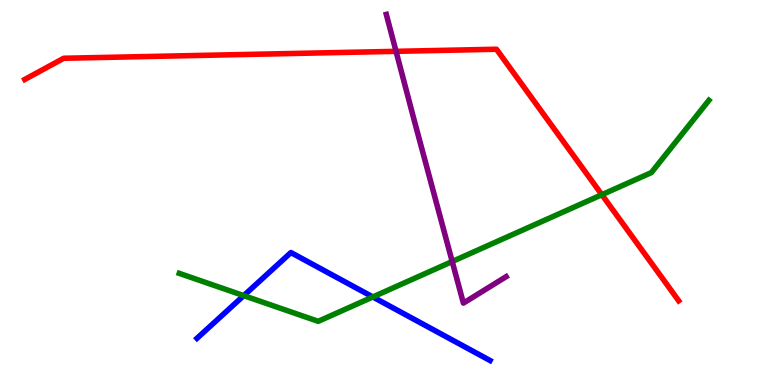[{'lines': ['blue', 'red'], 'intersections': []}, {'lines': ['green', 'red'], 'intersections': [{'x': 7.77, 'y': 4.94}]}, {'lines': ['purple', 'red'], 'intersections': [{'x': 5.11, 'y': 8.67}]}, {'lines': ['blue', 'green'], 'intersections': [{'x': 3.15, 'y': 2.32}, {'x': 4.81, 'y': 2.29}]}, {'lines': ['blue', 'purple'], 'intersections': []}, {'lines': ['green', 'purple'], 'intersections': [{'x': 5.83, 'y': 3.21}]}]